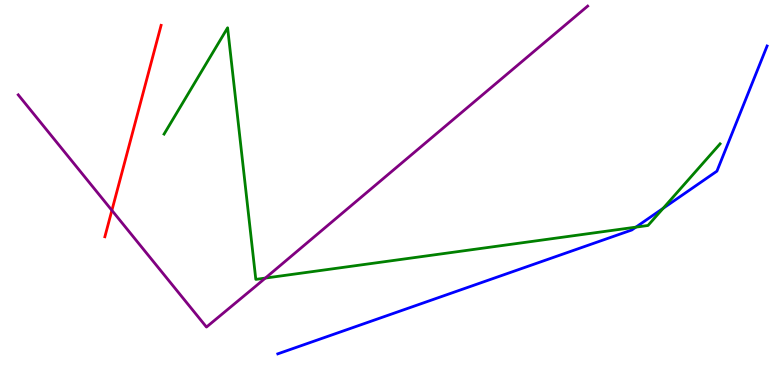[{'lines': ['blue', 'red'], 'intersections': []}, {'lines': ['green', 'red'], 'intersections': []}, {'lines': ['purple', 'red'], 'intersections': [{'x': 1.44, 'y': 4.54}]}, {'lines': ['blue', 'green'], 'intersections': [{'x': 8.2, 'y': 4.1}, {'x': 8.56, 'y': 4.59}]}, {'lines': ['blue', 'purple'], 'intersections': []}, {'lines': ['green', 'purple'], 'intersections': [{'x': 3.42, 'y': 2.78}]}]